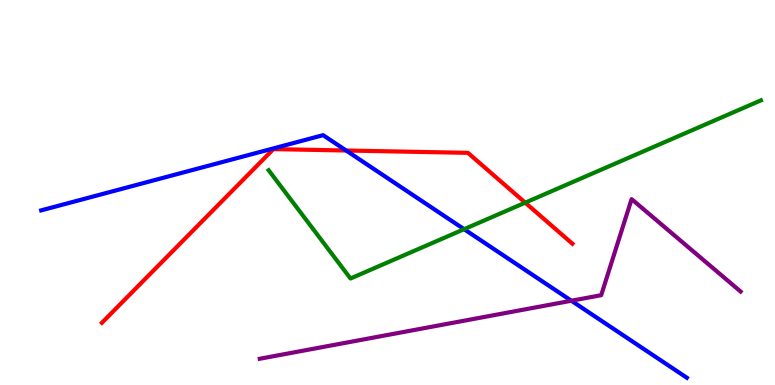[{'lines': ['blue', 'red'], 'intersections': [{'x': 4.47, 'y': 6.09}]}, {'lines': ['green', 'red'], 'intersections': [{'x': 6.78, 'y': 4.74}]}, {'lines': ['purple', 'red'], 'intersections': []}, {'lines': ['blue', 'green'], 'intersections': [{'x': 5.99, 'y': 4.05}]}, {'lines': ['blue', 'purple'], 'intersections': [{'x': 7.37, 'y': 2.19}]}, {'lines': ['green', 'purple'], 'intersections': []}]